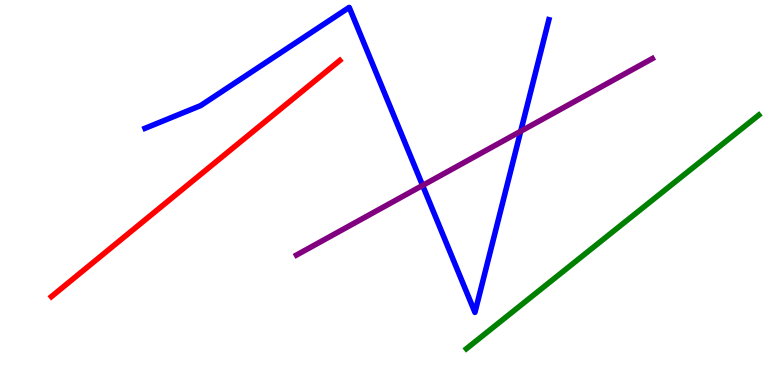[{'lines': ['blue', 'red'], 'intersections': []}, {'lines': ['green', 'red'], 'intersections': []}, {'lines': ['purple', 'red'], 'intersections': []}, {'lines': ['blue', 'green'], 'intersections': []}, {'lines': ['blue', 'purple'], 'intersections': [{'x': 5.45, 'y': 5.18}, {'x': 6.72, 'y': 6.59}]}, {'lines': ['green', 'purple'], 'intersections': []}]